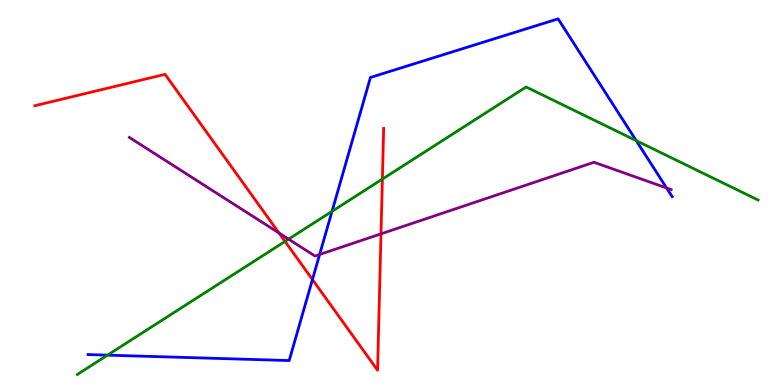[{'lines': ['blue', 'red'], 'intersections': [{'x': 4.03, 'y': 2.74}]}, {'lines': ['green', 'red'], 'intersections': [{'x': 3.68, 'y': 3.73}, {'x': 4.93, 'y': 5.35}]}, {'lines': ['purple', 'red'], 'intersections': [{'x': 3.6, 'y': 3.95}, {'x': 4.92, 'y': 3.93}]}, {'lines': ['blue', 'green'], 'intersections': [{'x': 1.39, 'y': 0.775}, {'x': 4.28, 'y': 4.51}, {'x': 8.21, 'y': 6.35}]}, {'lines': ['blue', 'purple'], 'intersections': [{'x': 4.12, 'y': 3.39}, {'x': 8.6, 'y': 5.12}]}, {'lines': ['green', 'purple'], 'intersections': [{'x': 3.72, 'y': 3.79}]}]